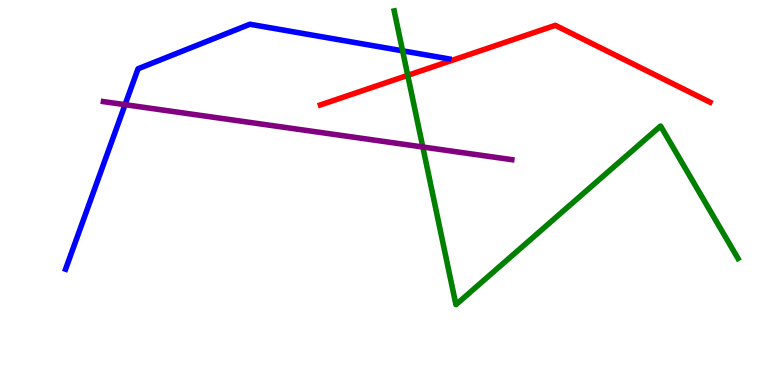[{'lines': ['blue', 'red'], 'intersections': []}, {'lines': ['green', 'red'], 'intersections': [{'x': 5.26, 'y': 8.04}]}, {'lines': ['purple', 'red'], 'intersections': []}, {'lines': ['blue', 'green'], 'intersections': [{'x': 5.19, 'y': 8.68}]}, {'lines': ['blue', 'purple'], 'intersections': [{'x': 1.61, 'y': 7.28}]}, {'lines': ['green', 'purple'], 'intersections': [{'x': 5.46, 'y': 6.18}]}]